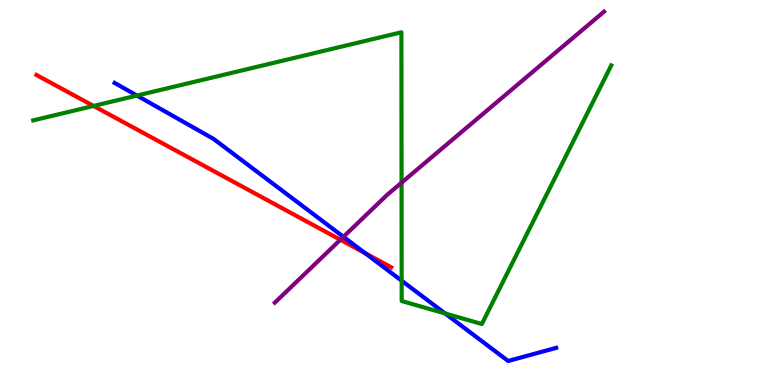[{'lines': ['blue', 'red'], 'intersections': [{'x': 4.71, 'y': 3.42}]}, {'lines': ['green', 'red'], 'intersections': [{'x': 1.21, 'y': 7.25}]}, {'lines': ['purple', 'red'], 'intersections': [{'x': 4.39, 'y': 3.77}]}, {'lines': ['blue', 'green'], 'intersections': [{'x': 1.77, 'y': 7.52}, {'x': 5.18, 'y': 2.71}, {'x': 5.74, 'y': 1.86}]}, {'lines': ['blue', 'purple'], 'intersections': [{'x': 4.43, 'y': 3.85}]}, {'lines': ['green', 'purple'], 'intersections': [{'x': 5.18, 'y': 5.26}]}]